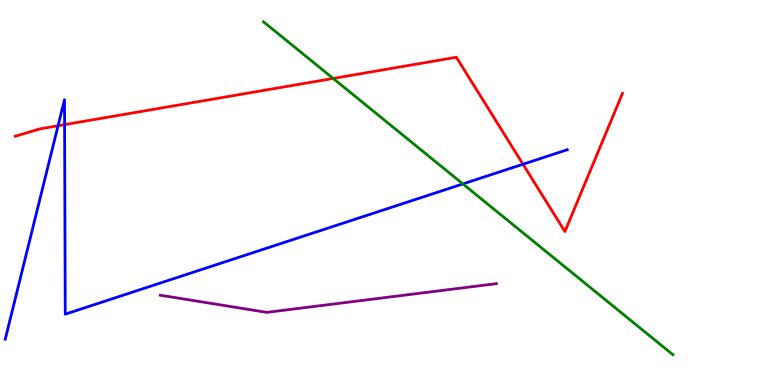[{'lines': ['blue', 'red'], 'intersections': [{'x': 0.749, 'y': 6.73}, {'x': 0.833, 'y': 6.76}, {'x': 6.75, 'y': 5.73}]}, {'lines': ['green', 'red'], 'intersections': [{'x': 4.3, 'y': 7.96}]}, {'lines': ['purple', 'red'], 'intersections': []}, {'lines': ['blue', 'green'], 'intersections': [{'x': 5.97, 'y': 5.22}]}, {'lines': ['blue', 'purple'], 'intersections': []}, {'lines': ['green', 'purple'], 'intersections': []}]